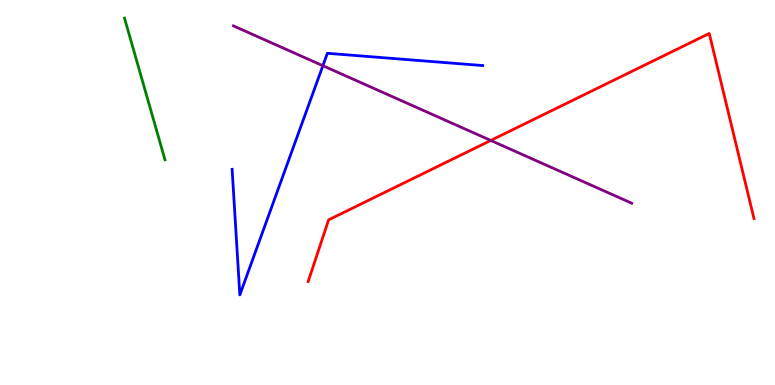[{'lines': ['blue', 'red'], 'intersections': []}, {'lines': ['green', 'red'], 'intersections': []}, {'lines': ['purple', 'red'], 'intersections': [{'x': 6.33, 'y': 6.35}]}, {'lines': ['blue', 'green'], 'intersections': []}, {'lines': ['blue', 'purple'], 'intersections': [{'x': 4.17, 'y': 8.29}]}, {'lines': ['green', 'purple'], 'intersections': []}]